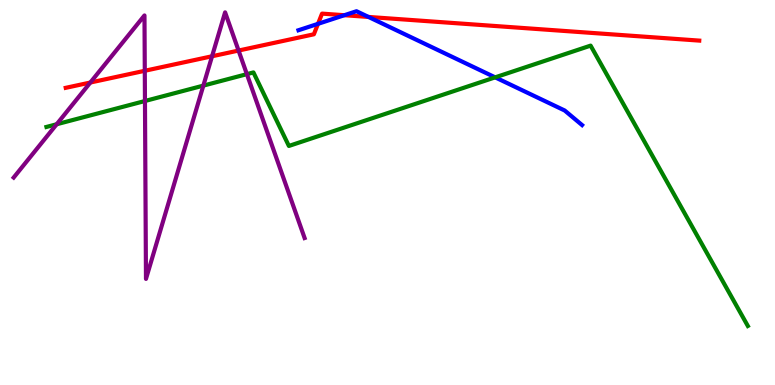[{'lines': ['blue', 'red'], 'intersections': [{'x': 4.1, 'y': 9.38}, {'x': 4.44, 'y': 9.6}, {'x': 4.75, 'y': 9.56}]}, {'lines': ['green', 'red'], 'intersections': []}, {'lines': ['purple', 'red'], 'intersections': [{'x': 1.17, 'y': 7.86}, {'x': 1.87, 'y': 8.16}, {'x': 2.74, 'y': 8.54}, {'x': 3.08, 'y': 8.69}]}, {'lines': ['blue', 'green'], 'intersections': [{'x': 6.39, 'y': 7.99}]}, {'lines': ['blue', 'purple'], 'intersections': []}, {'lines': ['green', 'purple'], 'intersections': [{'x': 0.731, 'y': 6.77}, {'x': 1.87, 'y': 7.38}, {'x': 2.62, 'y': 7.78}, {'x': 3.19, 'y': 8.07}]}]